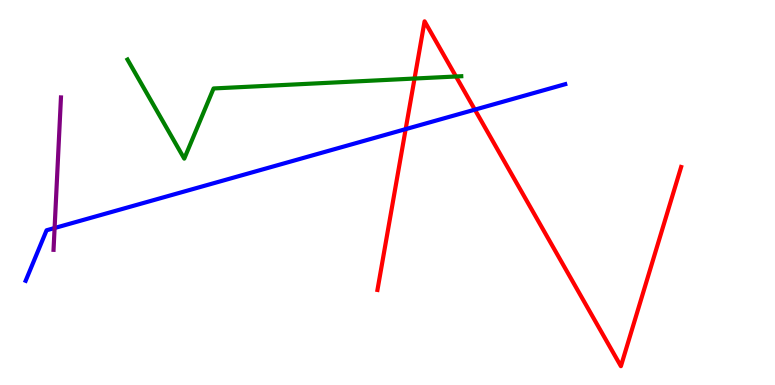[{'lines': ['blue', 'red'], 'intersections': [{'x': 5.23, 'y': 6.65}, {'x': 6.13, 'y': 7.15}]}, {'lines': ['green', 'red'], 'intersections': [{'x': 5.35, 'y': 7.96}, {'x': 5.88, 'y': 8.01}]}, {'lines': ['purple', 'red'], 'intersections': []}, {'lines': ['blue', 'green'], 'intersections': []}, {'lines': ['blue', 'purple'], 'intersections': [{'x': 0.705, 'y': 4.08}]}, {'lines': ['green', 'purple'], 'intersections': []}]